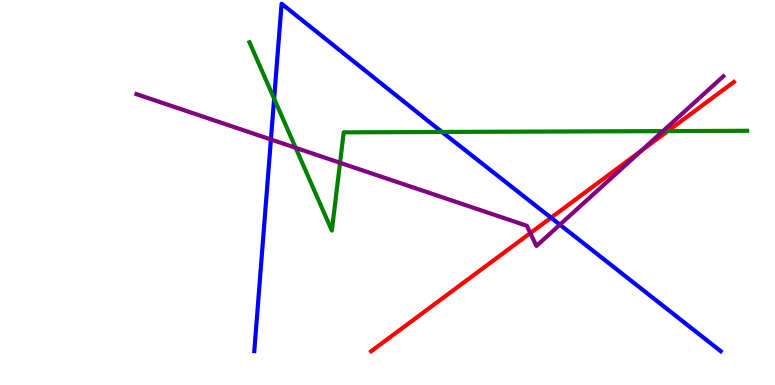[{'lines': ['blue', 'red'], 'intersections': [{'x': 7.11, 'y': 4.34}]}, {'lines': ['green', 'red'], 'intersections': [{'x': 8.62, 'y': 6.6}]}, {'lines': ['purple', 'red'], 'intersections': [{'x': 6.84, 'y': 3.95}, {'x': 8.28, 'y': 6.09}]}, {'lines': ['blue', 'green'], 'intersections': [{'x': 3.54, 'y': 7.44}, {'x': 5.7, 'y': 6.57}]}, {'lines': ['blue', 'purple'], 'intersections': [{'x': 3.5, 'y': 6.38}, {'x': 7.22, 'y': 4.16}]}, {'lines': ['green', 'purple'], 'intersections': [{'x': 3.81, 'y': 6.16}, {'x': 4.39, 'y': 5.77}, {'x': 8.55, 'y': 6.59}]}]